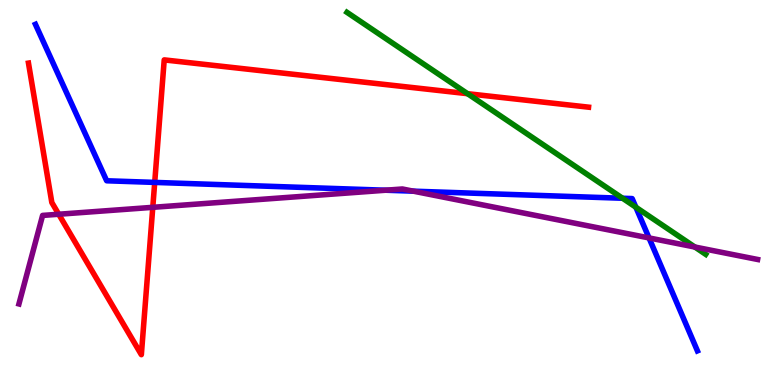[{'lines': ['blue', 'red'], 'intersections': [{'x': 2.0, 'y': 5.26}]}, {'lines': ['green', 'red'], 'intersections': [{'x': 6.03, 'y': 7.57}]}, {'lines': ['purple', 'red'], 'intersections': [{'x': 0.758, 'y': 4.44}, {'x': 1.97, 'y': 4.61}]}, {'lines': ['blue', 'green'], 'intersections': [{'x': 8.03, 'y': 4.85}, {'x': 8.2, 'y': 4.62}]}, {'lines': ['blue', 'purple'], 'intersections': [{'x': 4.97, 'y': 5.06}, {'x': 5.33, 'y': 5.03}, {'x': 8.37, 'y': 3.82}]}, {'lines': ['green', 'purple'], 'intersections': [{'x': 8.97, 'y': 3.58}]}]